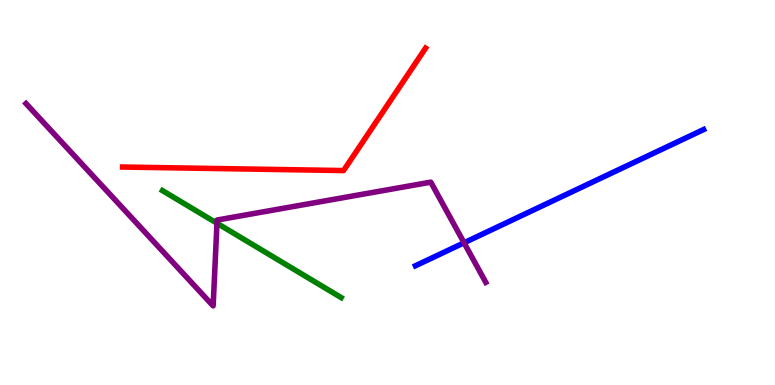[{'lines': ['blue', 'red'], 'intersections': []}, {'lines': ['green', 'red'], 'intersections': []}, {'lines': ['purple', 'red'], 'intersections': []}, {'lines': ['blue', 'green'], 'intersections': []}, {'lines': ['blue', 'purple'], 'intersections': [{'x': 5.99, 'y': 3.69}]}, {'lines': ['green', 'purple'], 'intersections': [{'x': 2.8, 'y': 4.2}]}]